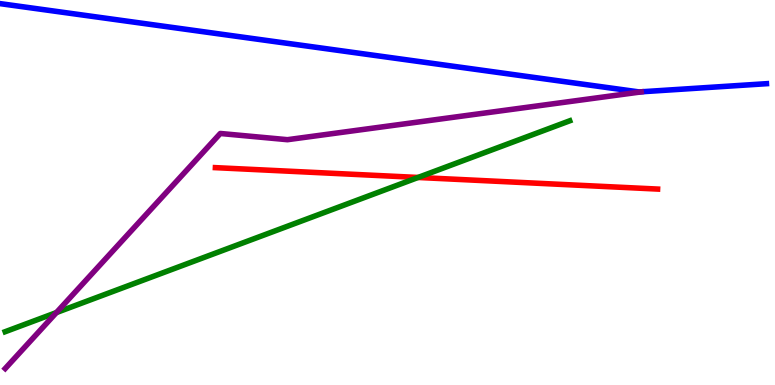[{'lines': ['blue', 'red'], 'intersections': []}, {'lines': ['green', 'red'], 'intersections': [{'x': 5.39, 'y': 5.39}]}, {'lines': ['purple', 'red'], 'intersections': []}, {'lines': ['blue', 'green'], 'intersections': []}, {'lines': ['blue', 'purple'], 'intersections': []}, {'lines': ['green', 'purple'], 'intersections': [{'x': 0.728, 'y': 1.88}]}]